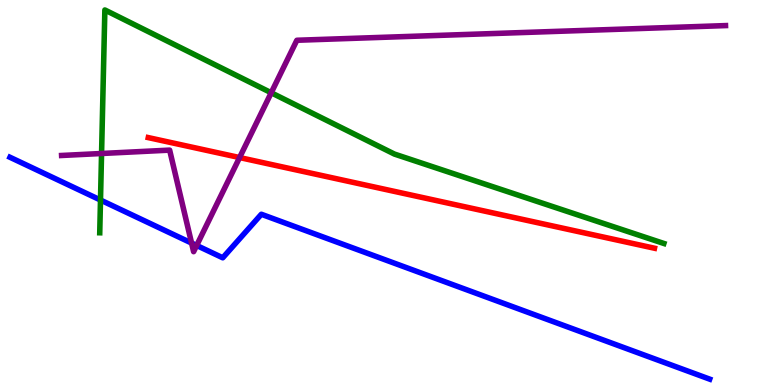[{'lines': ['blue', 'red'], 'intersections': []}, {'lines': ['green', 'red'], 'intersections': []}, {'lines': ['purple', 'red'], 'intersections': [{'x': 3.09, 'y': 5.91}]}, {'lines': ['blue', 'green'], 'intersections': [{'x': 1.3, 'y': 4.8}]}, {'lines': ['blue', 'purple'], 'intersections': [{'x': 2.47, 'y': 3.69}, {'x': 2.54, 'y': 3.62}]}, {'lines': ['green', 'purple'], 'intersections': [{'x': 1.31, 'y': 6.01}, {'x': 3.5, 'y': 7.59}]}]